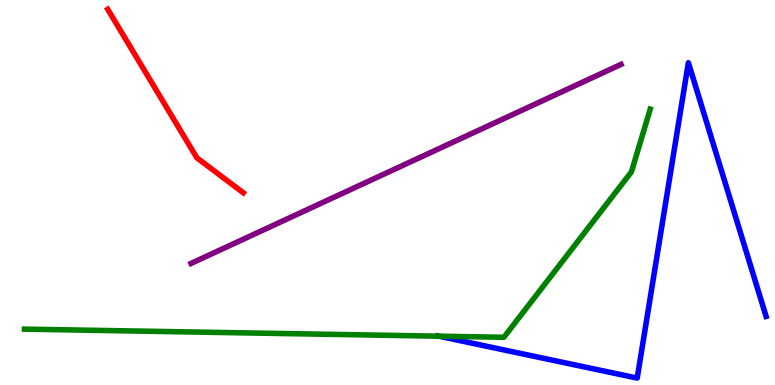[{'lines': ['blue', 'red'], 'intersections': []}, {'lines': ['green', 'red'], 'intersections': []}, {'lines': ['purple', 'red'], 'intersections': []}, {'lines': ['blue', 'green'], 'intersections': [{'x': 5.66, 'y': 1.27}]}, {'lines': ['blue', 'purple'], 'intersections': []}, {'lines': ['green', 'purple'], 'intersections': []}]